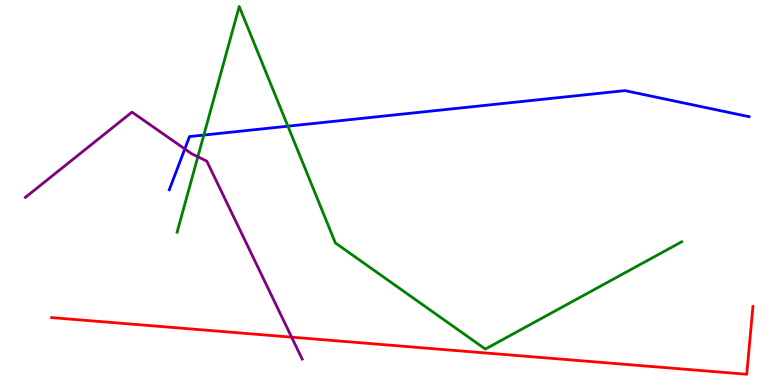[{'lines': ['blue', 'red'], 'intersections': []}, {'lines': ['green', 'red'], 'intersections': []}, {'lines': ['purple', 'red'], 'intersections': [{'x': 3.76, 'y': 1.24}]}, {'lines': ['blue', 'green'], 'intersections': [{'x': 2.63, 'y': 6.49}, {'x': 3.71, 'y': 6.72}]}, {'lines': ['blue', 'purple'], 'intersections': [{'x': 2.38, 'y': 6.13}]}, {'lines': ['green', 'purple'], 'intersections': [{'x': 2.55, 'y': 5.93}]}]